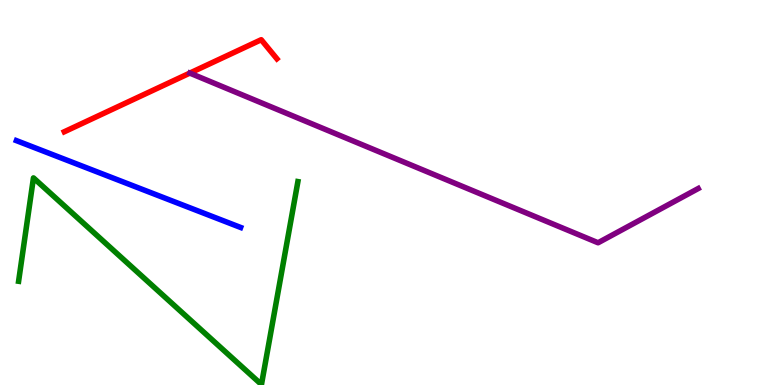[{'lines': ['blue', 'red'], 'intersections': []}, {'lines': ['green', 'red'], 'intersections': []}, {'lines': ['purple', 'red'], 'intersections': []}, {'lines': ['blue', 'green'], 'intersections': []}, {'lines': ['blue', 'purple'], 'intersections': []}, {'lines': ['green', 'purple'], 'intersections': []}]